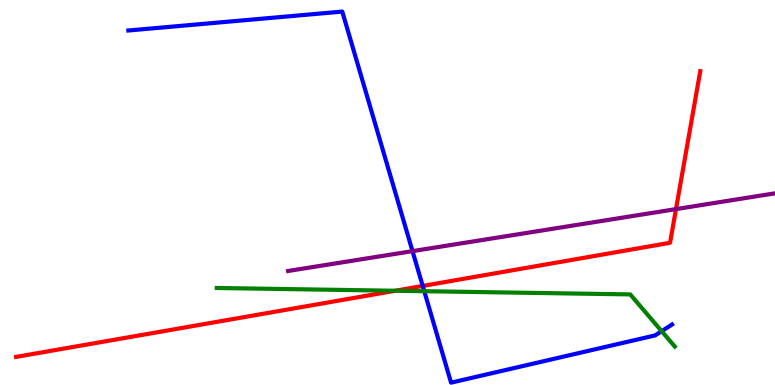[{'lines': ['blue', 'red'], 'intersections': [{'x': 5.45, 'y': 2.57}]}, {'lines': ['green', 'red'], 'intersections': [{'x': 5.1, 'y': 2.45}]}, {'lines': ['purple', 'red'], 'intersections': [{'x': 8.72, 'y': 4.57}]}, {'lines': ['blue', 'green'], 'intersections': [{'x': 5.47, 'y': 2.44}, {'x': 8.54, 'y': 1.4}]}, {'lines': ['blue', 'purple'], 'intersections': [{'x': 5.32, 'y': 3.48}]}, {'lines': ['green', 'purple'], 'intersections': []}]